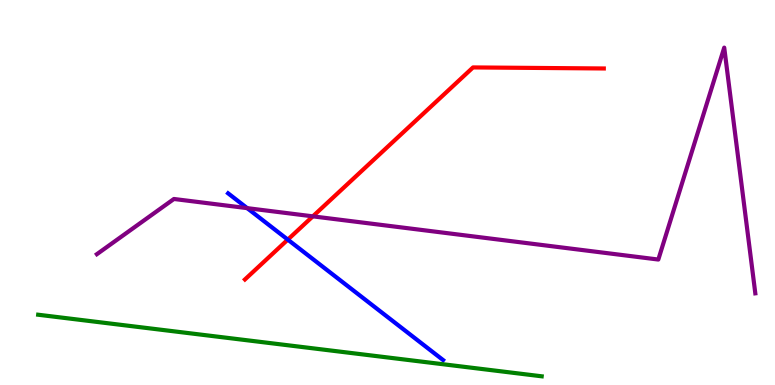[{'lines': ['blue', 'red'], 'intersections': [{'x': 3.71, 'y': 3.78}]}, {'lines': ['green', 'red'], 'intersections': []}, {'lines': ['purple', 'red'], 'intersections': [{'x': 4.04, 'y': 4.38}]}, {'lines': ['blue', 'green'], 'intersections': []}, {'lines': ['blue', 'purple'], 'intersections': [{'x': 3.19, 'y': 4.59}]}, {'lines': ['green', 'purple'], 'intersections': []}]